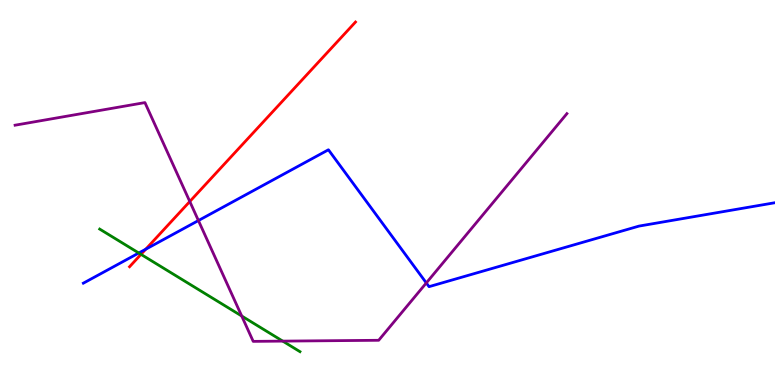[{'lines': ['blue', 'red'], 'intersections': [{'x': 1.88, 'y': 3.53}]}, {'lines': ['green', 'red'], 'intersections': [{'x': 1.82, 'y': 3.39}]}, {'lines': ['purple', 'red'], 'intersections': [{'x': 2.45, 'y': 4.77}]}, {'lines': ['blue', 'green'], 'intersections': [{'x': 1.79, 'y': 3.43}]}, {'lines': ['blue', 'purple'], 'intersections': [{'x': 2.56, 'y': 4.27}, {'x': 5.5, 'y': 2.65}]}, {'lines': ['green', 'purple'], 'intersections': [{'x': 3.12, 'y': 1.79}, {'x': 3.65, 'y': 1.14}]}]